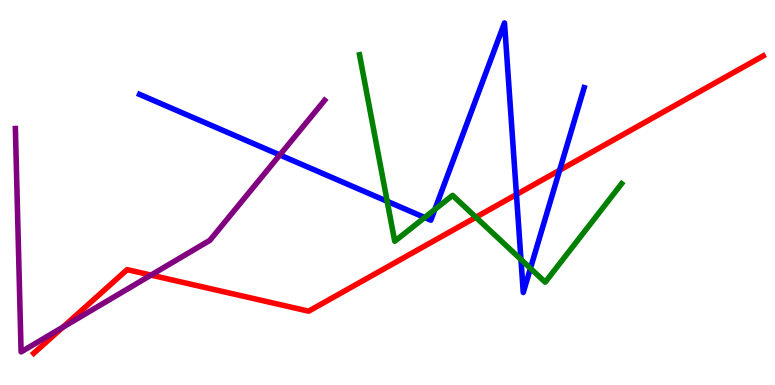[{'lines': ['blue', 'red'], 'intersections': [{'x': 6.66, 'y': 4.95}, {'x': 7.22, 'y': 5.58}]}, {'lines': ['green', 'red'], 'intersections': [{'x': 6.14, 'y': 4.36}]}, {'lines': ['purple', 'red'], 'intersections': [{'x': 0.811, 'y': 1.5}, {'x': 1.95, 'y': 2.85}]}, {'lines': ['blue', 'green'], 'intersections': [{'x': 5.0, 'y': 4.77}, {'x': 5.48, 'y': 4.35}, {'x': 5.61, 'y': 4.56}, {'x': 6.72, 'y': 3.26}, {'x': 6.84, 'y': 3.03}]}, {'lines': ['blue', 'purple'], 'intersections': [{'x': 3.61, 'y': 5.97}]}, {'lines': ['green', 'purple'], 'intersections': []}]